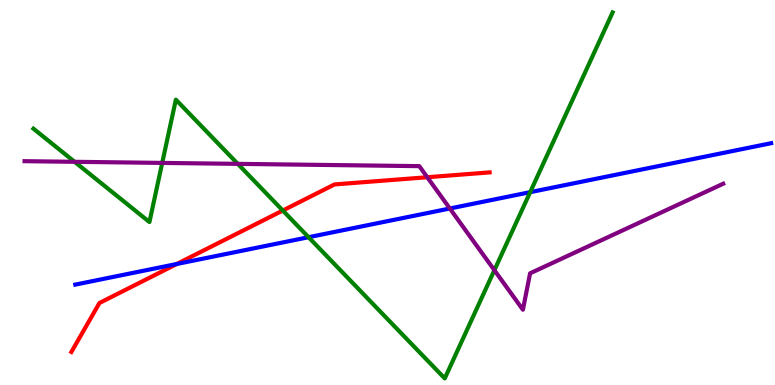[{'lines': ['blue', 'red'], 'intersections': [{'x': 2.28, 'y': 3.14}]}, {'lines': ['green', 'red'], 'intersections': [{'x': 3.65, 'y': 4.53}]}, {'lines': ['purple', 'red'], 'intersections': [{'x': 5.51, 'y': 5.4}]}, {'lines': ['blue', 'green'], 'intersections': [{'x': 3.98, 'y': 3.84}, {'x': 6.84, 'y': 5.01}]}, {'lines': ['blue', 'purple'], 'intersections': [{'x': 5.8, 'y': 4.58}]}, {'lines': ['green', 'purple'], 'intersections': [{'x': 0.963, 'y': 5.8}, {'x': 2.09, 'y': 5.77}, {'x': 3.07, 'y': 5.74}, {'x': 6.38, 'y': 2.98}]}]